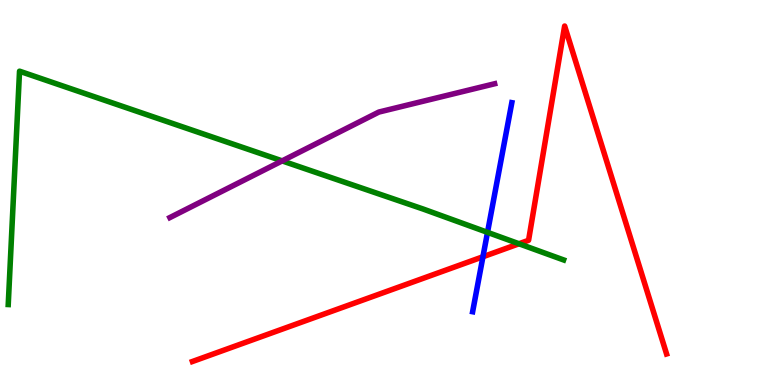[{'lines': ['blue', 'red'], 'intersections': [{'x': 6.23, 'y': 3.33}]}, {'lines': ['green', 'red'], 'intersections': [{'x': 6.7, 'y': 3.67}]}, {'lines': ['purple', 'red'], 'intersections': []}, {'lines': ['blue', 'green'], 'intersections': [{'x': 6.29, 'y': 3.96}]}, {'lines': ['blue', 'purple'], 'intersections': []}, {'lines': ['green', 'purple'], 'intersections': [{'x': 3.64, 'y': 5.82}]}]